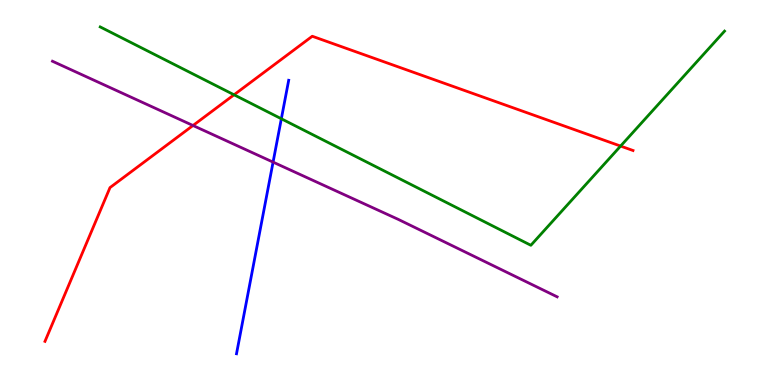[{'lines': ['blue', 'red'], 'intersections': []}, {'lines': ['green', 'red'], 'intersections': [{'x': 3.02, 'y': 7.54}, {'x': 8.01, 'y': 6.21}]}, {'lines': ['purple', 'red'], 'intersections': [{'x': 2.49, 'y': 6.74}]}, {'lines': ['blue', 'green'], 'intersections': [{'x': 3.63, 'y': 6.92}]}, {'lines': ['blue', 'purple'], 'intersections': [{'x': 3.52, 'y': 5.79}]}, {'lines': ['green', 'purple'], 'intersections': []}]